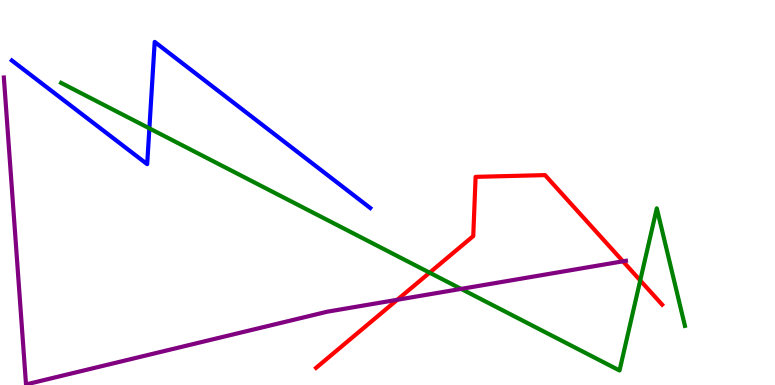[{'lines': ['blue', 'red'], 'intersections': []}, {'lines': ['green', 'red'], 'intersections': [{'x': 5.54, 'y': 2.92}, {'x': 8.26, 'y': 2.72}]}, {'lines': ['purple', 'red'], 'intersections': [{'x': 5.13, 'y': 2.21}, {'x': 8.04, 'y': 3.21}]}, {'lines': ['blue', 'green'], 'intersections': [{'x': 1.93, 'y': 6.67}]}, {'lines': ['blue', 'purple'], 'intersections': []}, {'lines': ['green', 'purple'], 'intersections': [{'x': 5.95, 'y': 2.5}]}]